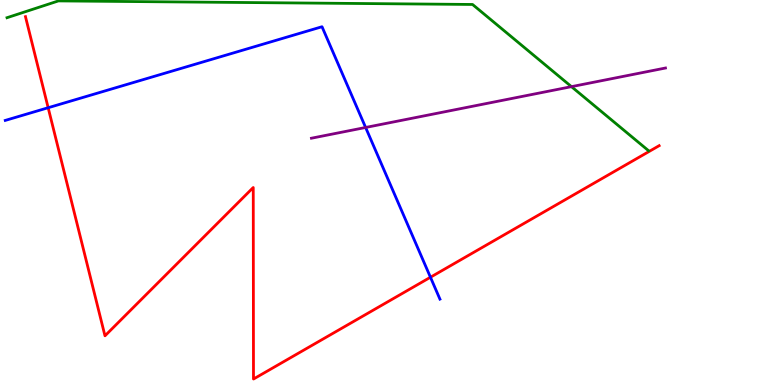[{'lines': ['blue', 'red'], 'intersections': [{'x': 0.621, 'y': 7.2}, {'x': 5.55, 'y': 2.8}]}, {'lines': ['green', 'red'], 'intersections': []}, {'lines': ['purple', 'red'], 'intersections': []}, {'lines': ['blue', 'green'], 'intersections': []}, {'lines': ['blue', 'purple'], 'intersections': [{'x': 4.72, 'y': 6.69}]}, {'lines': ['green', 'purple'], 'intersections': [{'x': 7.37, 'y': 7.75}]}]